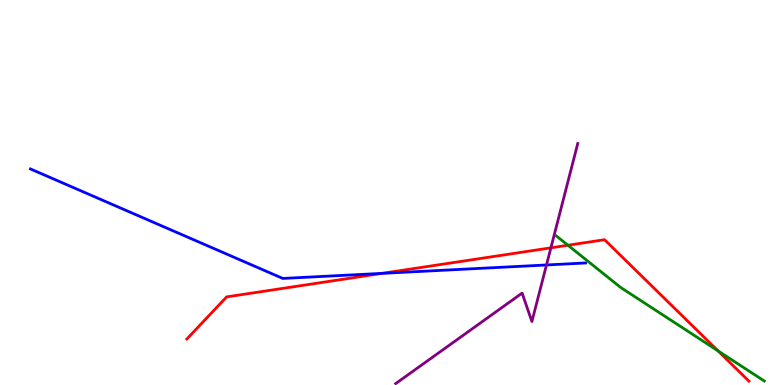[{'lines': ['blue', 'red'], 'intersections': [{'x': 4.93, 'y': 2.9}]}, {'lines': ['green', 'red'], 'intersections': [{'x': 7.33, 'y': 3.63}, {'x': 9.27, 'y': 0.885}]}, {'lines': ['purple', 'red'], 'intersections': [{'x': 7.11, 'y': 3.56}]}, {'lines': ['blue', 'green'], 'intersections': []}, {'lines': ['blue', 'purple'], 'intersections': [{'x': 7.05, 'y': 3.12}]}, {'lines': ['green', 'purple'], 'intersections': []}]